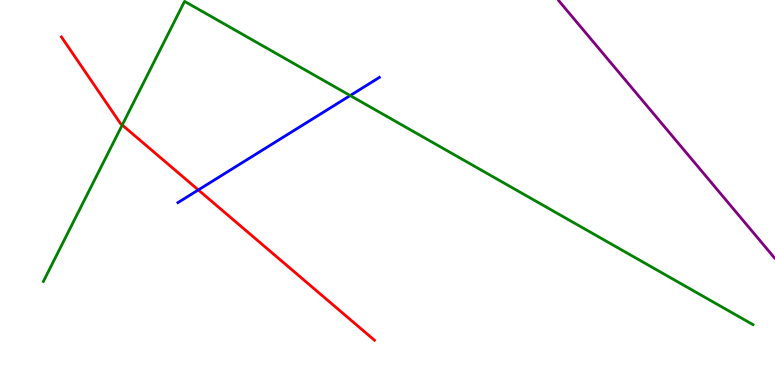[{'lines': ['blue', 'red'], 'intersections': [{'x': 2.56, 'y': 5.07}]}, {'lines': ['green', 'red'], 'intersections': [{'x': 1.58, 'y': 6.75}]}, {'lines': ['purple', 'red'], 'intersections': []}, {'lines': ['blue', 'green'], 'intersections': [{'x': 4.52, 'y': 7.52}]}, {'lines': ['blue', 'purple'], 'intersections': []}, {'lines': ['green', 'purple'], 'intersections': []}]